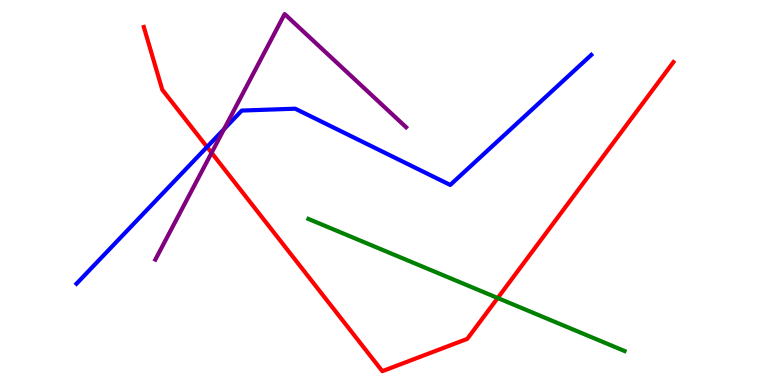[{'lines': ['blue', 'red'], 'intersections': [{'x': 2.67, 'y': 6.18}]}, {'lines': ['green', 'red'], 'intersections': [{'x': 6.42, 'y': 2.26}]}, {'lines': ['purple', 'red'], 'intersections': [{'x': 2.73, 'y': 6.03}]}, {'lines': ['blue', 'green'], 'intersections': []}, {'lines': ['blue', 'purple'], 'intersections': [{'x': 2.89, 'y': 6.65}]}, {'lines': ['green', 'purple'], 'intersections': []}]